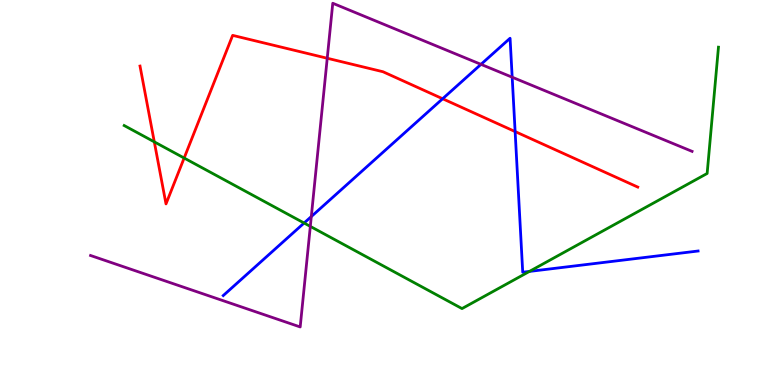[{'lines': ['blue', 'red'], 'intersections': [{'x': 5.71, 'y': 7.44}, {'x': 6.65, 'y': 6.58}]}, {'lines': ['green', 'red'], 'intersections': [{'x': 1.99, 'y': 6.32}, {'x': 2.38, 'y': 5.9}]}, {'lines': ['purple', 'red'], 'intersections': [{'x': 4.22, 'y': 8.49}]}, {'lines': ['blue', 'green'], 'intersections': [{'x': 3.92, 'y': 4.21}, {'x': 6.83, 'y': 2.95}]}, {'lines': ['blue', 'purple'], 'intersections': [{'x': 4.02, 'y': 4.38}, {'x': 6.21, 'y': 8.33}, {'x': 6.61, 'y': 7.99}]}, {'lines': ['green', 'purple'], 'intersections': [{'x': 4.0, 'y': 4.12}]}]